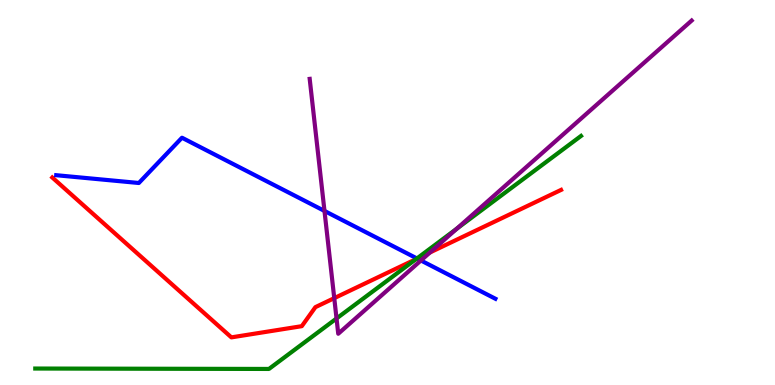[{'lines': ['blue', 'red'], 'intersections': [{'x': 5.38, 'y': 3.28}]}, {'lines': ['green', 'red'], 'intersections': [{'x': 5.37, 'y': 3.27}]}, {'lines': ['purple', 'red'], 'intersections': [{'x': 4.31, 'y': 2.26}, {'x': 5.55, 'y': 3.44}]}, {'lines': ['blue', 'green'], 'intersections': [{'x': 5.38, 'y': 3.29}]}, {'lines': ['blue', 'purple'], 'intersections': [{'x': 4.19, 'y': 4.52}, {'x': 5.43, 'y': 3.23}]}, {'lines': ['green', 'purple'], 'intersections': [{'x': 4.34, 'y': 1.73}, {'x': 5.89, 'y': 4.06}]}]